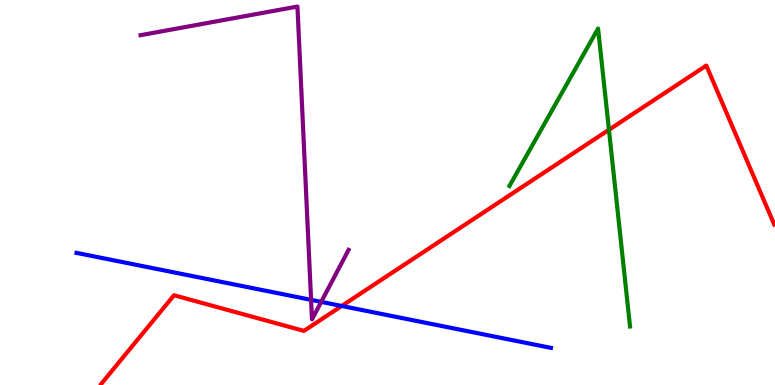[{'lines': ['blue', 'red'], 'intersections': [{'x': 4.41, 'y': 2.05}]}, {'lines': ['green', 'red'], 'intersections': [{'x': 7.86, 'y': 6.63}]}, {'lines': ['purple', 'red'], 'intersections': []}, {'lines': ['blue', 'green'], 'intersections': []}, {'lines': ['blue', 'purple'], 'intersections': [{'x': 4.01, 'y': 2.21}, {'x': 4.14, 'y': 2.16}]}, {'lines': ['green', 'purple'], 'intersections': []}]